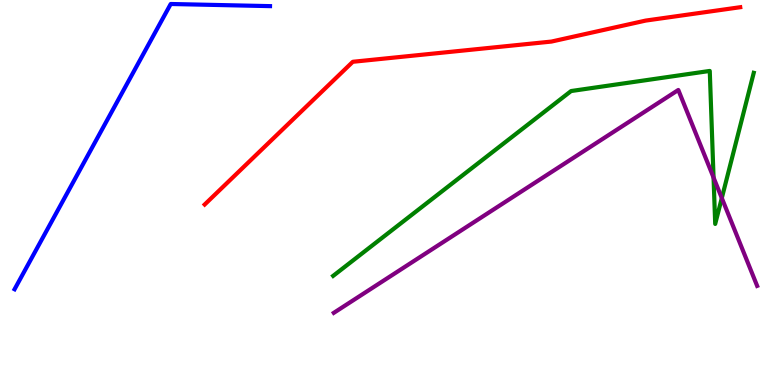[{'lines': ['blue', 'red'], 'intersections': []}, {'lines': ['green', 'red'], 'intersections': []}, {'lines': ['purple', 'red'], 'intersections': []}, {'lines': ['blue', 'green'], 'intersections': []}, {'lines': ['blue', 'purple'], 'intersections': []}, {'lines': ['green', 'purple'], 'intersections': [{'x': 9.21, 'y': 5.39}, {'x': 9.31, 'y': 4.86}]}]